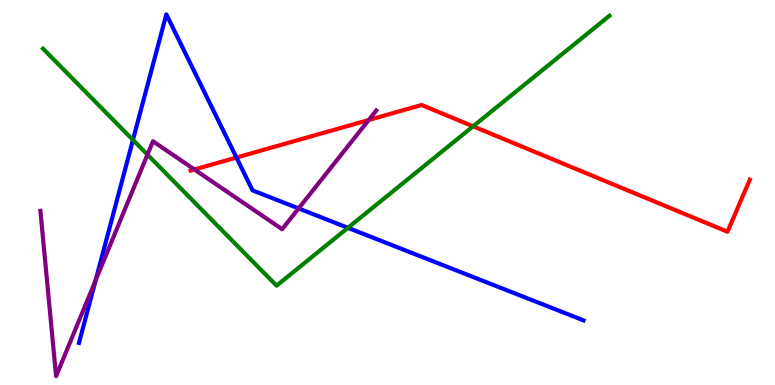[{'lines': ['blue', 'red'], 'intersections': [{'x': 3.05, 'y': 5.91}]}, {'lines': ['green', 'red'], 'intersections': [{'x': 6.1, 'y': 6.72}]}, {'lines': ['purple', 'red'], 'intersections': [{'x': 2.51, 'y': 5.6}, {'x': 4.76, 'y': 6.88}]}, {'lines': ['blue', 'green'], 'intersections': [{'x': 1.72, 'y': 6.37}, {'x': 4.49, 'y': 4.08}]}, {'lines': ['blue', 'purple'], 'intersections': [{'x': 1.23, 'y': 2.72}, {'x': 3.85, 'y': 4.59}]}, {'lines': ['green', 'purple'], 'intersections': [{'x': 1.9, 'y': 5.98}]}]